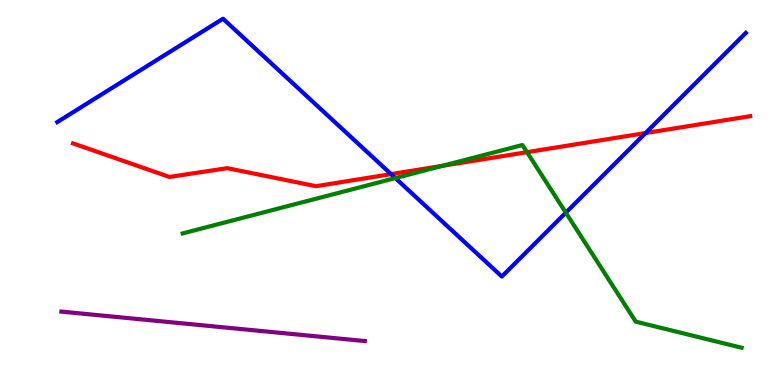[{'lines': ['blue', 'red'], 'intersections': [{'x': 5.05, 'y': 5.48}, {'x': 8.33, 'y': 6.54}]}, {'lines': ['green', 'red'], 'intersections': [{'x': 5.71, 'y': 5.69}, {'x': 6.8, 'y': 6.05}]}, {'lines': ['purple', 'red'], 'intersections': []}, {'lines': ['blue', 'green'], 'intersections': [{'x': 5.1, 'y': 5.37}, {'x': 7.3, 'y': 4.48}]}, {'lines': ['blue', 'purple'], 'intersections': []}, {'lines': ['green', 'purple'], 'intersections': []}]